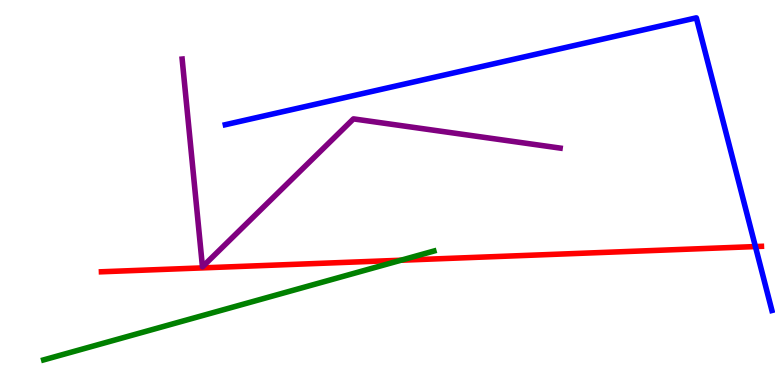[{'lines': ['blue', 'red'], 'intersections': [{'x': 9.75, 'y': 3.6}]}, {'lines': ['green', 'red'], 'intersections': [{'x': 5.17, 'y': 3.24}]}, {'lines': ['purple', 'red'], 'intersections': []}, {'lines': ['blue', 'green'], 'intersections': []}, {'lines': ['blue', 'purple'], 'intersections': []}, {'lines': ['green', 'purple'], 'intersections': []}]